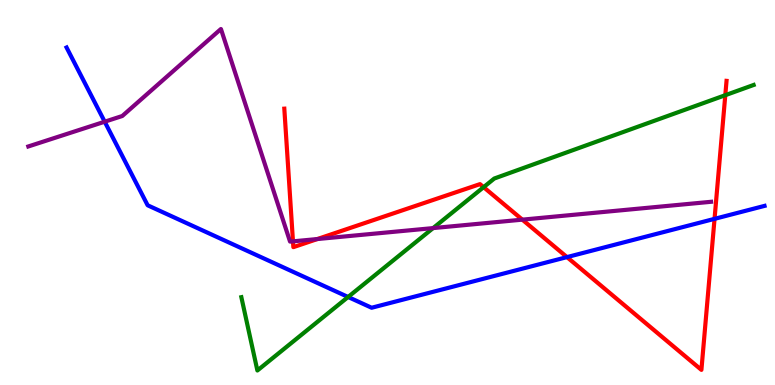[{'lines': ['blue', 'red'], 'intersections': [{'x': 7.32, 'y': 3.32}, {'x': 9.22, 'y': 4.32}]}, {'lines': ['green', 'red'], 'intersections': [{'x': 6.24, 'y': 5.14}, {'x': 9.36, 'y': 7.53}]}, {'lines': ['purple', 'red'], 'intersections': [{'x': 3.78, 'y': 3.73}, {'x': 4.09, 'y': 3.79}, {'x': 6.74, 'y': 4.29}]}, {'lines': ['blue', 'green'], 'intersections': [{'x': 4.49, 'y': 2.29}]}, {'lines': ['blue', 'purple'], 'intersections': [{'x': 1.35, 'y': 6.84}]}, {'lines': ['green', 'purple'], 'intersections': [{'x': 5.59, 'y': 4.08}]}]